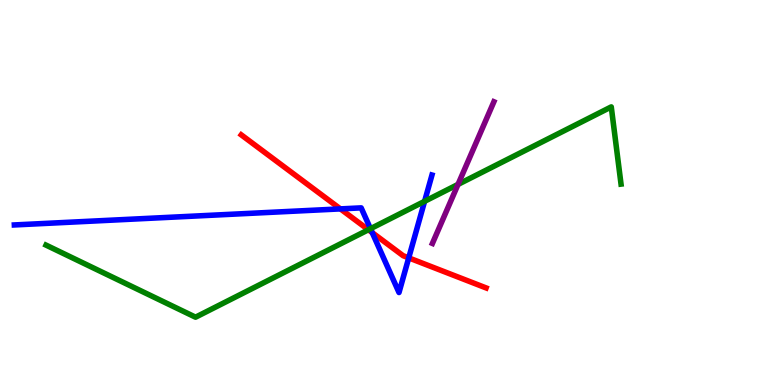[{'lines': ['blue', 'red'], 'intersections': [{'x': 4.39, 'y': 4.57}, {'x': 4.8, 'y': 3.96}, {'x': 5.27, 'y': 3.3}]}, {'lines': ['green', 'red'], 'intersections': [{'x': 4.75, 'y': 4.03}]}, {'lines': ['purple', 'red'], 'intersections': []}, {'lines': ['blue', 'green'], 'intersections': [{'x': 4.78, 'y': 4.06}, {'x': 5.48, 'y': 4.77}]}, {'lines': ['blue', 'purple'], 'intersections': []}, {'lines': ['green', 'purple'], 'intersections': [{'x': 5.91, 'y': 5.21}]}]